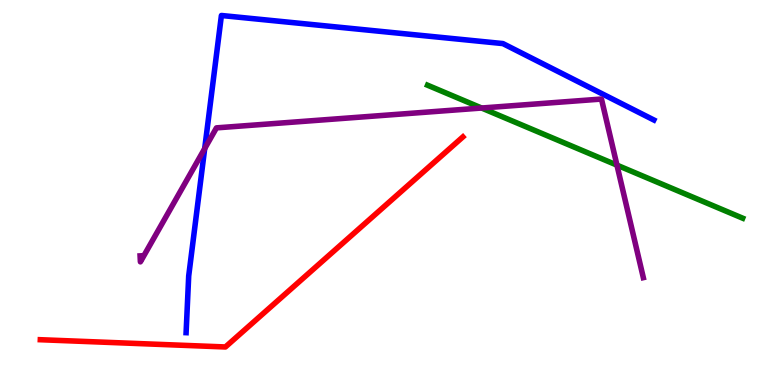[{'lines': ['blue', 'red'], 'intersections': []}, {'lines': ['green', 'red'], 'intersections': []}, {'lines': ['purple', 'red'], 'intersections': []}, {'lines': ['blue', 'green'], 'intersections': []}, {'lines': ['blue', 'purple'], 'intersections': [{'x': 2.64, 'y': 6.14}]}, {'lines': ['green', 'purple'], 'intersections': [{'x': 6.21, 'y': 7.19}, {'x': 7.96, 'y': 5.71}]}]